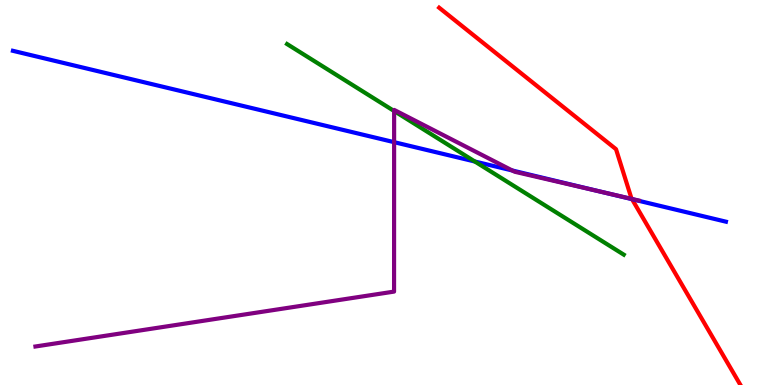[{'lines': ['blue', 'red'], 'intersections': [{'x': 8.16, 'y': 4.83}]}, {'lines': ['green', 'red'], 'intersections': []}, {'lines': ['purple', 'red'], 'intersections': [{'x': 8.15, 'y': 4.83}]}, {'lines': ['blue', 'green'], 'intersections': [{'x': 6.13, 'y': 5.8}]}, {'lines': ['blue', 'purple'], 'intersections': [{'x': 5.09, 'y': 6.31}, {'x': 6.61, 'y': 5.57}, {'x': 7.8, 'y': 5.0}]}, {'lines': ['green', 'purple'], 'intersections': [{'x': 5.09, 'y': 7.12}]}]